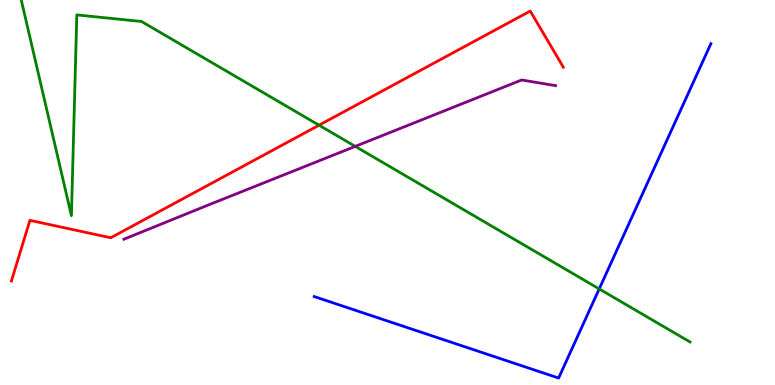[{'lines': ['blue', 'red'], 'intersections': []}, {'lines': ['green', 'red'], 'intersections': [{'x': 4.12, 'y': 6.75}]}, {'lines': ['purple', 'red'], 'intersections': []}, {'lines': ['blue', 'green'], 'intersections': [{'x': 7.73, 'y': 2.5}]}, {'lines': ['blue', 'purple'], 'intersections': []}, {'lines': ['green', 'purple'], 'intersections': [{'x': 4.58, 'y': 6.2}]}]